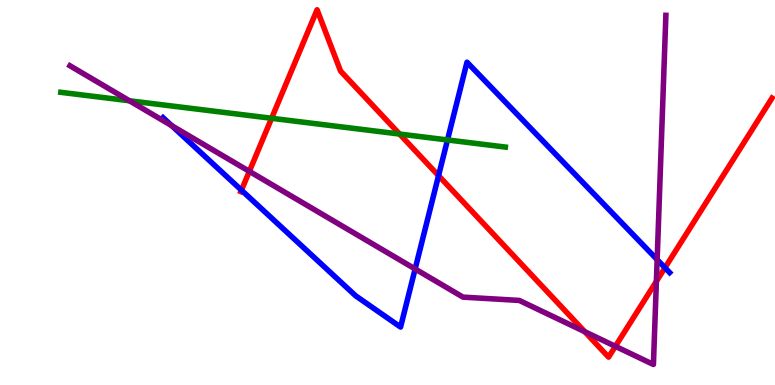[{'lines': ['blue', 'red'], 'intersections': [{'x': 3.12, 'y': 5.06}, {'x': 5.66, 'y': 5.44}, {'x': 8.58, 'y': 3.05}]}, {'lines': ['green', 'red'], 'intersections': [{'x': 3.5, 'y': 6.93}, {'x': 5.16, 'y': 6.52}]}, {'lines': ['purple', 'red'], 'intersections': [{'x': 3.22, 'y': 5.55}, {'x': 7.55, 'y': 1.38}, {'x': 7.94, 'y': 1.0}, {'x': 8.47, 'y': 2.69}]}, {'lines': ['blue', 'green'], 'intersections': [{'x': 5.77, 'y': 6.36}]}, {'lines': ['blue', 'purple'], 'intersections': [{'x': 2.22, 'y': 6.74}, {'x': 5.36, 'y': 3.01}, {'x': 8.48, 'y': 3.26}]}, {'lines': ['green', 'purple'], 'intersections': [{'x': 1.67, 'y': 7.38}]}]